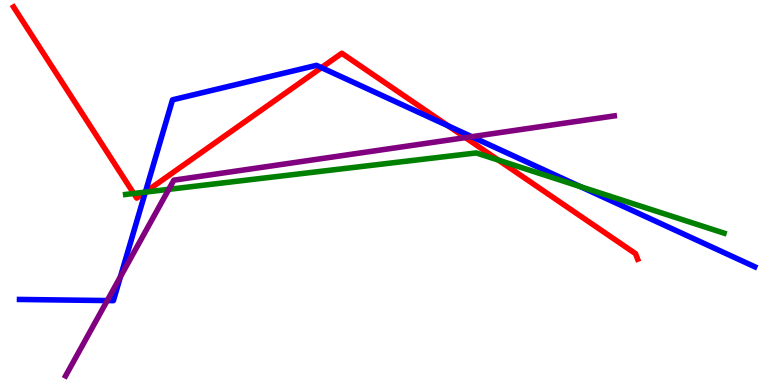[{'lines': ['blue', 'red'], 'intersections': [{'x': 1.88, 'y': 5.01}, {'x': 4.15, 'y': 8.24}, {'x': 5.78, 'y': 6.73}]}, {'lines': ['green', 'red'], 'intersections': [{'x': 1.73, 'y': 4.97}, {'x': 1.87, 'y': 5.01}, {'x': 6.43, 'y': 5.84}]}, {'lines': ['purple', 'red'], 'intersections': [{'x': 6.01, 'y': 6.43}]}, {'lines': ['blue', 'green'], 'intersections': [{'x': 1.88, 'y': 5.01}, {'x': 7.49, 'y': 5.15}]}, {'lines': ['blue', 'purple'], 'intersections': [{'x': 1.38, 'y': 2.19}, {'x': 1.55, 'y': 2.81}, {'x': 6.09, 'y': 6.45}]}, {'lines': ['green', 'purple'], 'intersections': [{'x': 2.18, 'y': 5.08}]}]